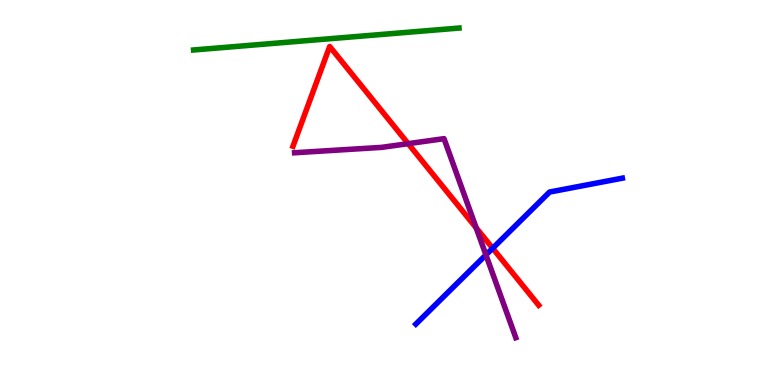[{'lines': ['blue', 'red'], 'intersections': [{'x': 6.36, 'y': 3.55}]}, {'lines': ['green', 'red'], 'intersections': []}, {'lines': ['purple', 'red'], 'intersections': [{'x': 5.27, 'y': 6.27}, {'x': 6.14, 'y': 4.08}]}, {'lines': ['blue', 'green'], 'intersections': []}, {'lines': ['blue', 'purple'], 'intersections': [{'x': 6.27, 'y': 3.38}]}, {'lines': ['green', 'purple'], 'intersections': []}]